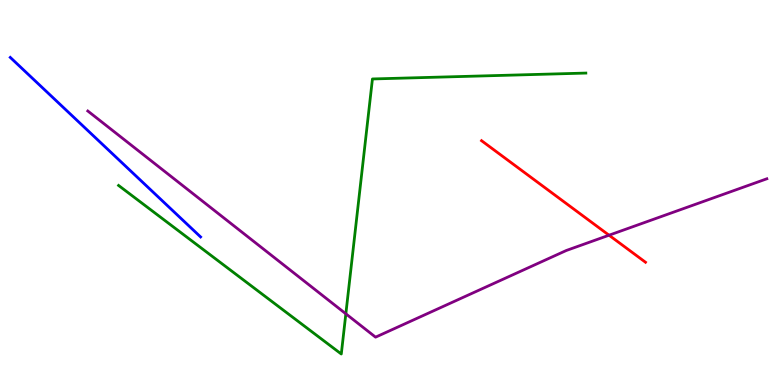[{'lines': ['blue', 'red'], 'intersections': []}, {'lines': ['green', 'red'], 'intersections': []}, {'lines': ['purple', 'red'], 'intersections': [{'x': 7.86, 'y': 3.89}]}, {'lines': ['blue', 'green'], 'intersections': []}, {'lines': ['blue', 'purple'], 'intersections': []}, {'lines': ['green', 'purple'], 'intersections': [{'x': 4.46, 'y': 1.85}]}]